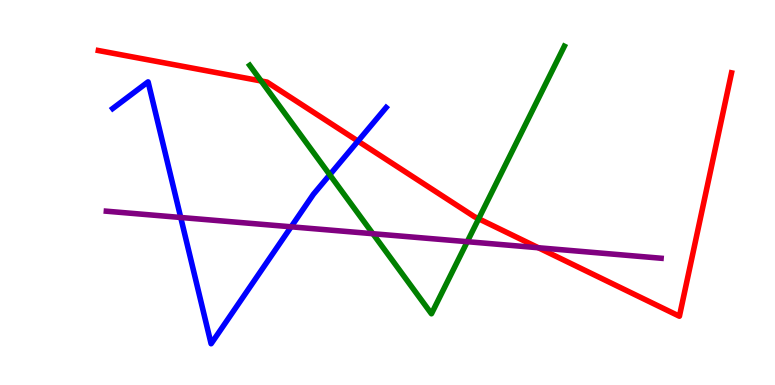[{'lines': ['blue', 'red'], 'intersections': [{'x': 4.62, 'y': 6.33}]}, {'lines': ['green', 'red'], 'intersections': [{'x': 3.37, 'y': 7.9}, {'x': 6.18, 'y': 4.32}]}, {'lines': ['purple', 'red'], 'intersections': [{'x': 6.95, 'y': 3.56}]}, {'lines': ['blue', 'green'], 'intersections': [{'x': 4.25, 'y': 5.46}]}, {'lines': ['blue', 'purple'], 'intersections': [{'x': 2.33, 'y': 4.35}, {'x': 3.76, 'y': 4.11}]}, {'lines': ['green', 'purple'], 'intersections': [{'x': 4.81, 'y': 3.93}, {'x': 6.03, 'y': 3.72}]}]